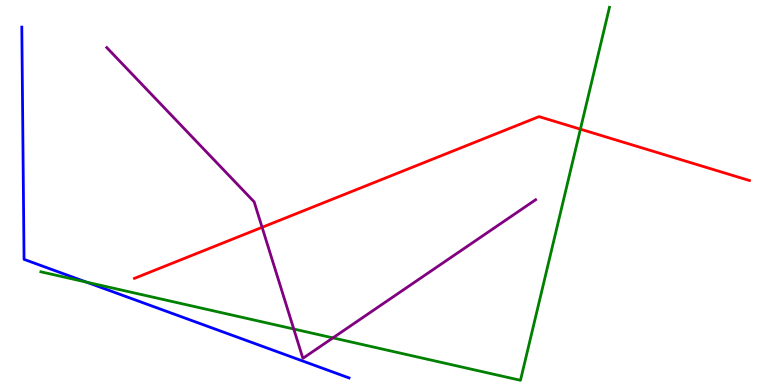[{'lines': ['blue', 'red'], 'intersections': []}, {'lines': ['green', 'red'], 'intersections': [{'x': 7.49, 'y': 6.64}]}, {'lines': ['purple', 'red'], 'intersections': [{'x': 3.38, 'y': 4.1}]}, {'lines': ['blue', 'green'], 'intersections': [{'x': 1.11, 'y': 2.67}]}, {'lines': ['blue', 'purple'], 'intersections': []}, {'lines': ['green', 'purple'], 'intersections': [{'x': 3.79, 'y': 1.45}, {'x': 4.3, 'y': 1.22}]}]